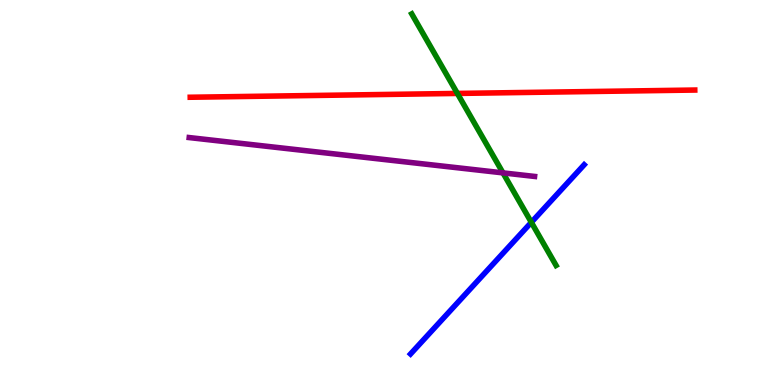[{'lines': ['blue', 'red'], 'intersections': []}, {'lines': ['green', 'red'], 'intersections': [{'x': 5.9, 'y': 7.57}]}, {'lines': ['purple', 'red'], 'intersections': []}, {'lines': ['blue', 'green'], 'intersections': [{'x': 6.86, 'y': 4.23}]}, {'lines': ['blue', 'purple'], 'intersections': []}, {'lines': ['green', 'purple'], 'intersections': [{'x': 6.49, 'y': 5.51}]}]